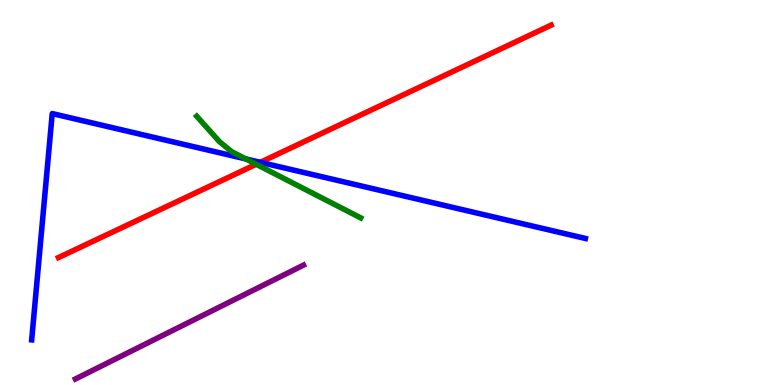[{'lines': ['blue', 'red'], 'intersections': [{'x': 3.36, 'y': 5.78}]}, {'lines': ['green', 'red'], 'intersections': [{'x': 3.31, 'y': 5.73}]}, {'lines': ['purple', 'red'], 'intersections': []}, {'lines': ['blue', 'green'], 'intersections': [{'x': 3.17, 'y': 5.87}]}, {'lines': ['blue', 'purple'], 'intersections': []}, {'lines': ['green', 'purple'], 'intersections': []}]